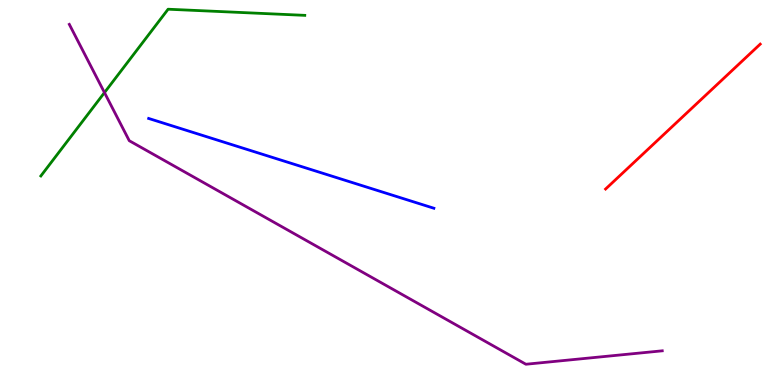[{'lines': ['blue', 'red'], 'intersections': []}, {'lines': ['green', 'red'], 'intersections': []}, {'lines': ['purple', 'red'], 'intersections': []}, {'lines': ['blue', 'green'], 'intersections': []}, {'lines': ['blue', 'purple'], 'intersections': []}, {'lines': ['green', 'purple'], 'intersections': [{'x': 1.35, 'y': 7.6}]}]